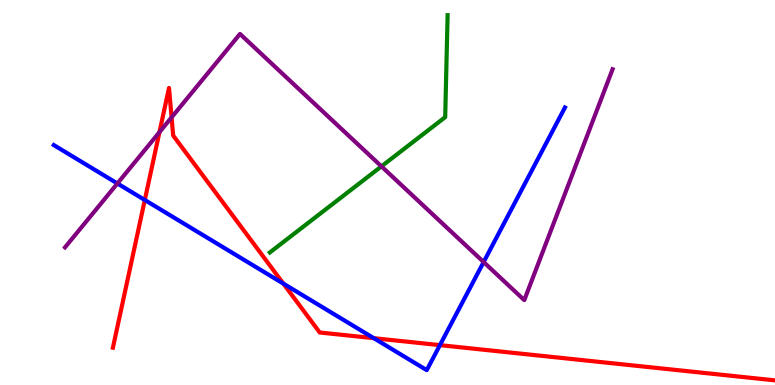[{'lines': ['blue', 'red'], 'intersections': [{'x': 1.87, 'y': 4.81}, {'x': 3.66, 'y': 2.63}, {'x': 4.82, 'y': 1.22}, {'x': 5.68, 'y': 1.04}]}, {'lines': ['green', 'red'], 'intersections': []}, {'lines': ['purple', 'red'], 'intersections': [{'x': 2.06, 'y': 6.57}, {'x': 2.21, 'y': 6.95}]}, {'lines': ['blue', 'green'], 'intersections': []}, {'lines': ['blue', 'purple'], 'intersections': [{'x': 1.51, 'y': 5.23}, {'x': 6.24, 'y': 3.19}]}, {'lines': ['green', 'purple'], 'intersections': [{'x': 4.92, 'y': 5.68}]}]